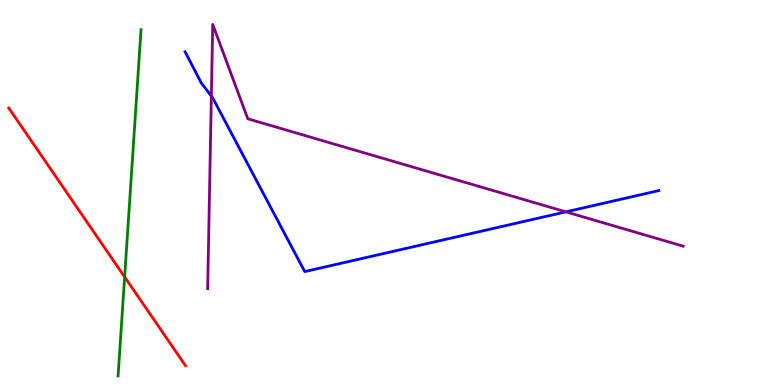[{'lines': ['blue', 'red'], 'intersections': []}, {'lines': ['green', 'red'], 'intersections': [{'x': 1.61, 'y': 2.81}]}, {'lines': ['purple', 'red'], 'intersections': []}, {'lines': ['blue', 'green'], 'intersections': []}, {'lines': ['blue', 'purple'], 'intersections': [{'x': 2.73, 'y': 7.5}, {'x': 7.3, 'y': 4.5}]}, {'lines': ['green', 'purple'], 'intersections': []}]